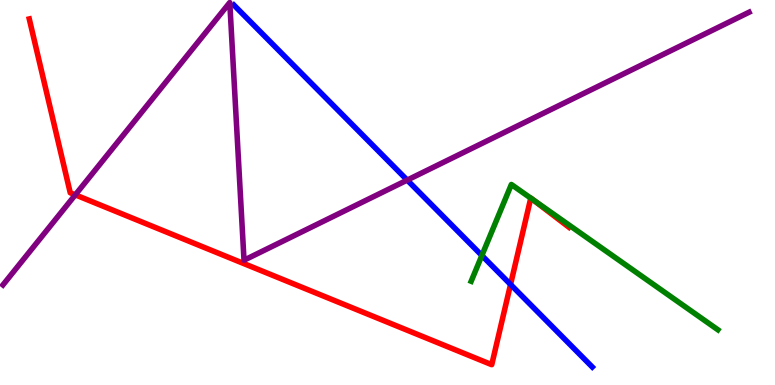[{'lines': ['blue', 'red'], 'intersections': [{'x': 6.59, 'y': 2.61}]}, {'lines': ['green', 'red'], 'intersections': [{'x': 6.85, 'y': 4.85}, {'x': 6.87, 'y': 4.83}]}, {'lines': ['purple', 'red'], 'intersections': [{'x': 0.972, 'y': 4.94}]}, {'lines': ['blue', 'green'], 'intersections': [{'x': 6.22, 'y': 3.36}]}, {'lines': ['blue', 'purple'], 'intersections': [{'x': 5.25, 'y': 5.32}]}, {'lines': ['green', 'purple'], 'intersections': []}]